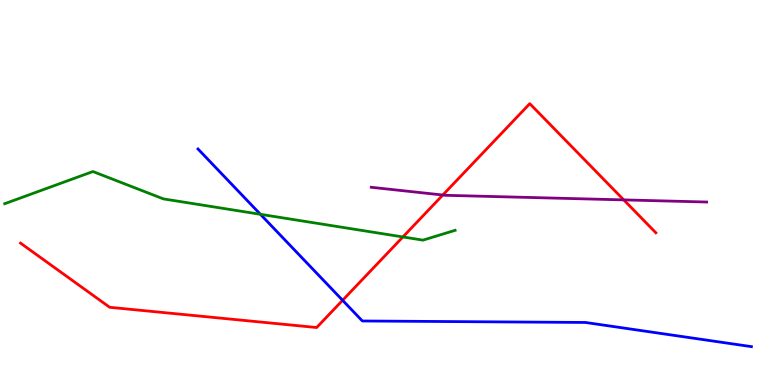[{'lines': ['blue', 'red'], 'intersections': [{'x': 4.42, 'y': 2.2}]}, {'lines': ['green', 'red'], 'intersections': [{'x': 5.2, 'y': 3.85}]}, {'lines': ['purple', 'red'], 'intersections': [{'x': 5.71, 'y': 4.93}, {'x': 8.05, 'y': 4.81}]}, {'lines': ['blue', 'green'], 'intersections': [{'x': 3.36, 'y': 4.43}]}, {'lines': ['blue', 'purple'], 'intersections': []}, {'lines': ['green', 'purple'], 'intersections': []}]